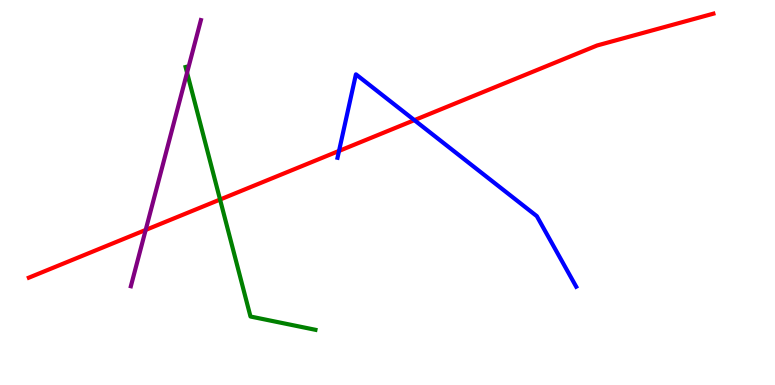[{'lines': ['blue', 'red'], 'intersections': [{'x': 4.37, 'y': 6.08}, {'x': 5.35, 'y': 6.88}]}, {'lines': ['green', 'red'], 'intersections': [{'x': 2.84, 'y': 4.82}]}, {'lines': ['purple', 'red'], 'intersections': [{'x': 1.88, 'y': 4.03}]}, {'lines': ['blue', 'green'], 'intersections': []}, {'lines': ['blue', 'purple'], 'intersections': []}, {'lines': ['green', 'purple'], 'intersections': [{'x': 2.41, 'y': 8.11}]}]